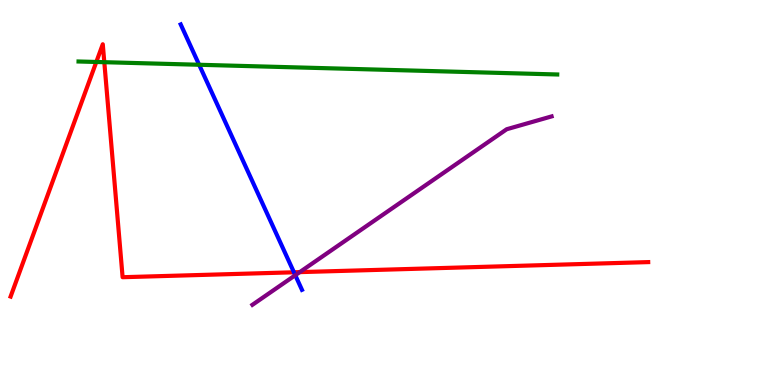[{'lines': ['blue', 'red'], 'intersections': [{'x': 3.79, 'y': 2.93}]}, {'lines': ['green', 'red'], 'intersections': [{'x': 1.24, 'y': 8.39}, {'x': 1.35, 'y': 8.38}]}, {'lines': ['purple', 'red'], 'intersections': [{'x': 3.87, 'y': 2.93}]}, {'lines': ['blue', 'green'], 'intersections': [{'x': 2.57, 'y': 8.32}]}, {'lines': ['blue', 'purple'], 'intersections': [{'x': 3.81, 'y': 2.85}]}, {'lines': ['green', 'purple'], 'intersections': []}]